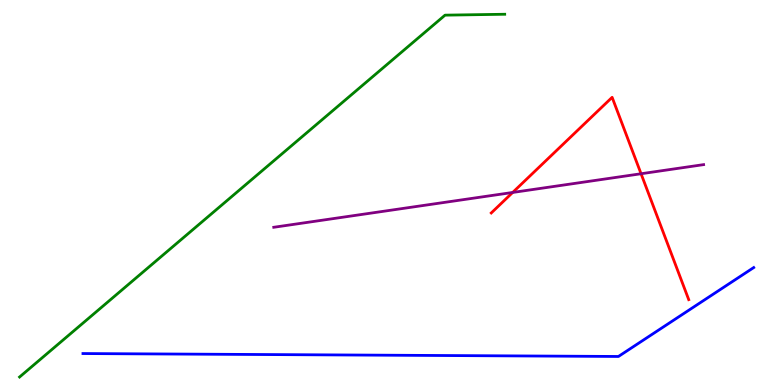[{'lines': ['blue', 'red'], 'intersections': []}, {'lines': ['green', 'red'], 'intersections': []}, {'lines': ['purple', 'red'], 'intersections': [{'x': 6.62, 'y': 5.0}, {'x': 8.27, 'y': 5.49}]}, {'lines': ['blue', 'green'], 'intersections': []}, {'lines': ['blue', 'purple'], 'intersections': []}, {'lines': ['green', 'purple'], 'intersections': []}]